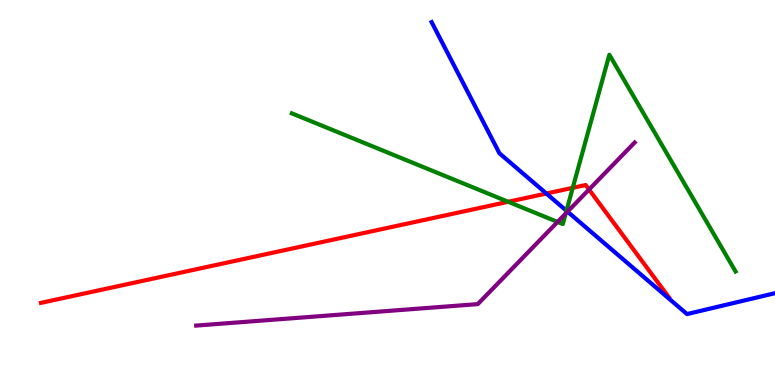[{'lines': ['blue', 'red'], 'intersections': [{'x': 7.05, 'y': 4.97}]}, {'lines': ['green', 'red'], 'intersections': [{'x': 6.56, 'y': 4.76}, {'x': 7.39, 'y': 5.12}]}, {'lines': ['purple', 'red'], 'intersections': [{'x': 7.6, 'y': 5.08}]}, {'lines': ['blue', 'green'], 'intersections': [{'x': 7.31, 'y': 4.53}]}, {'lines': ['blue', 'purple'], 'intersections': [{'x': 7.32, 'y': 4.5}]}, {'lines': ['green', 'purple'], 'intersections': [{'x': 7.19, 'y': 4.24}, {'x': 7.3, 'y': 4.45}]}]